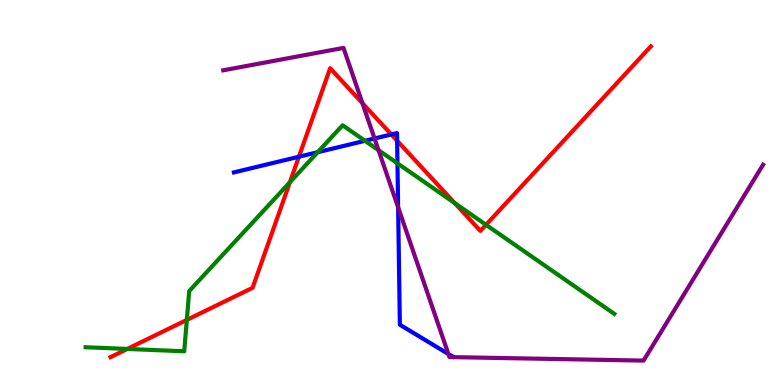[{'lines': ['blue', 'red'], 'intersections': [{'x': 3.86, 'y': 5.93}, {'x': 5.05, 'y': 6.51}, {'x': 5.12, 'y': 6.34}]}, {'lines': ['green', 'red'], 'intersections': [{'x': 1.64, 'y': 0.936}, {'x': 2.41, 'y': 1.69}, {'x': 3.74, 'y': 5.27}, {'x': 5.87, 'y': 4.73}, {'x': 6.27, 'y': 4.16}]}, {'lines': ['purple', 'red'], 'intersections': [{'x': 4.68, 'y': 7.32}]}, {'lines': ['blue', 'green'], 'intersections': [{'x': 4.1, 'y': 6.05}, {'x': 4.71, 'y': 6.34}, {'x': 5.13, 'y': 5.76}]}, {'lines': ['blue', 'purple'], 'intersections': [{'x': 4.83, 'y': 6.4}, {'x': 5.14, 'y': 4.62}, {'x': 5.79, 'y': 0.805}]}, {'lines': ['green', 'purple'], 'intersections': [{'x': 4.88, 'y': 6.1}]}]